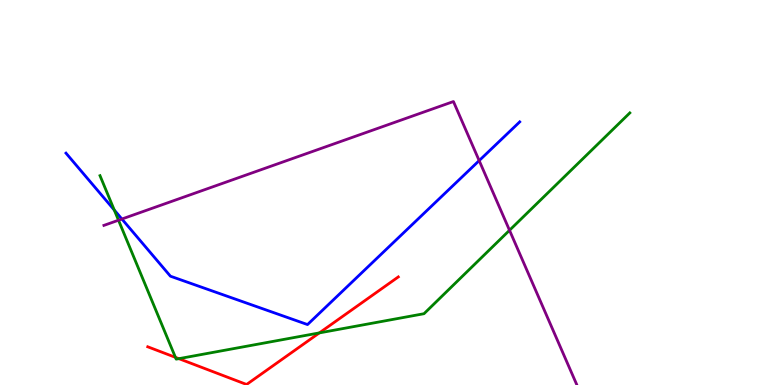[{'lines': ['blue', 'red'], 'intersections': []}, {'lines': ['green', 'red'], 'intersections': [{'x': 2.26, 'y': 0.718}, {'x': 2.31, 'y': 0.684}, {'x': 4.12, 'y': 1.35}]}, {'lines': ['purple', 'red'], 'intersections': []}, {'lines': ['blue', 'green'], 'intersections': [{'x': 1.47, 'y': 4.54}]}, {'lines': ['blue', 'purple'], 'intersections': [{'x': 1.57, 'y': 4.31}, {'x': 6.18, 'y': 5.83}]}, {'lines': ['green', 'purple'], 'intersections': [{'x': 1.53, 'y': 4.28}, {'x': 6.57, 'y': 4.02}]}]